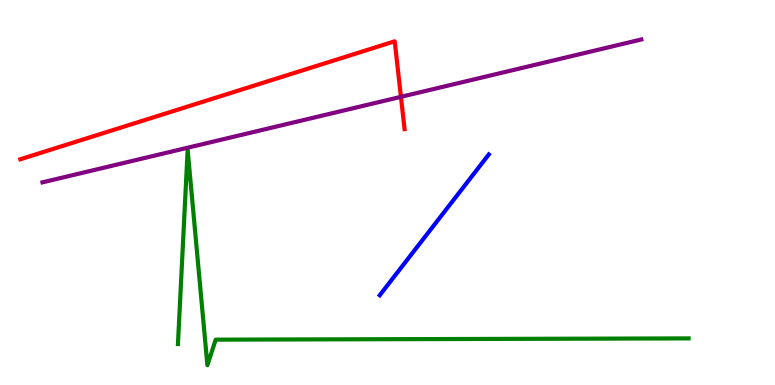[{'lines': ['blue', 'red'], 'intersections': []}, {'lines': ['green', 'red'], 'intersections': []}, {'lines': ['purple', 'red'], 'intersections': [{'x': 5.17, 'y': 7.48}]}, {'lines': ['blue', 'green'], 'intersections': []}, {'lines': ['blue', 'purple'], 'intersections': []}, {'lines': ['green', 'purple'], 'intersections': []}]